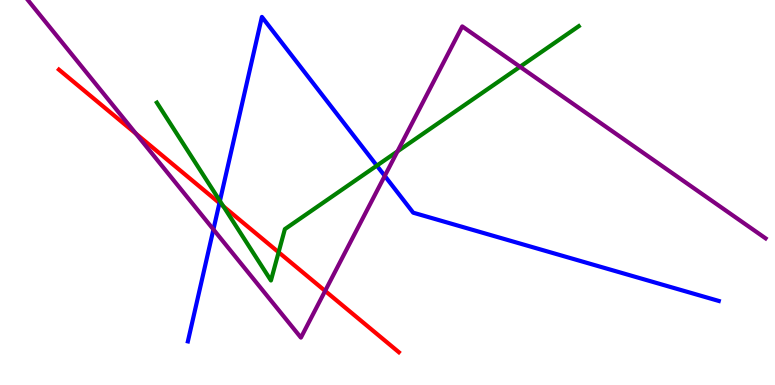[{'lines': ['blue', 'red'], 'intersections': [{'x': 2.83, 'y': 4.73}]}, {'lines': ['green', 'red'], 'intersections': [{'x': 2.88, 'y': 4.64}, {'x': 3.59, 'y': 3.45}]}, {'lines': ['purple', 'red'], 'intersections': [{'x': 1.75, 'y': 6.53}, {'x': 4.2, 'y': 2.44}]}, {'lines': ['blue', 'green'], 'intersections': [{'x': 2.84, 'y': 4.78}, {'x': 4.86, 'y': 5.7}]}, {'lines': ['blue', 'purple'], 'intersections': [{'x': 2.75, 'y': 4.04}, {'x': 4.96, 'y': 5.43}]}, {'lines': ['green', 'purple'], 'intersections': [{'x': 5.13, 'y': 6.07}, {'x': 6.71, 'y': 8.27}]}]